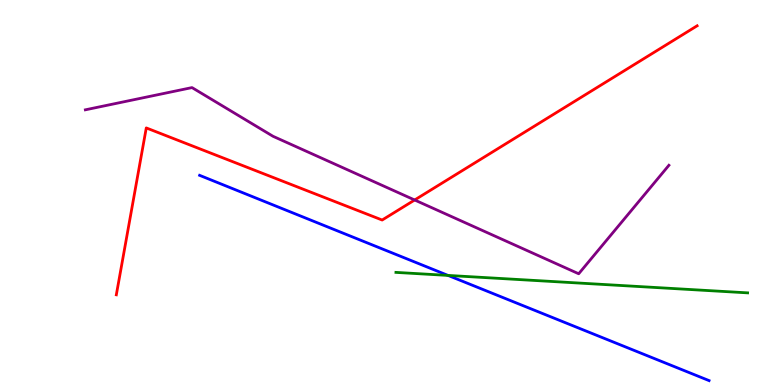[{'lines': ['blue', 'red'], 'intersections': []}, {'lines': ['green', 'red'], 'intersections': []}, {'lines': ['purple', 'red'], 'intersections': [{'x': 5.35, 'y': 4.81}]}, {'lines': ['blue', 'green'], 'intersections': [{'x': 5.78, 'y': 2.85}]}, {'lines': ['blue', 'purple'], 'intersections': []}, {'lines': ['green', 'purple'], 'intersections': []}]